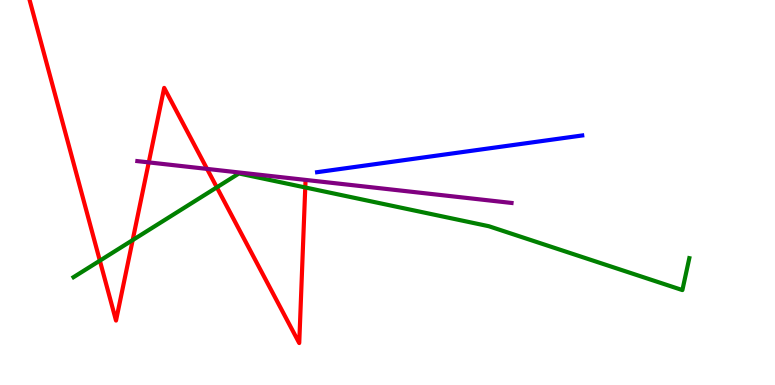[{'lines': ['blue', 'red'], 'intersections': []}, {'lines': ['green', 'red'], 'intersections': [{'x': 1.29, 'y': 3.23}, {'x': 1.71, 'y': 3.76}, {'x': 2.8, 'y': 5.13}, {'x': 3.94, 'y': 5.13}]}, {'lines': ['purple', 'red'], 'intersections': [{'x': 1.92, 'y': 5.78}, {'x': 2.67, 'y': 5.61}]}, {'lines': ['blue', 'green'], 'intersections': []}, {'lines': ['blue', 'purple'], 'intersections': []}, {'lines': ['green', 'purple'], 'intersections': []}]